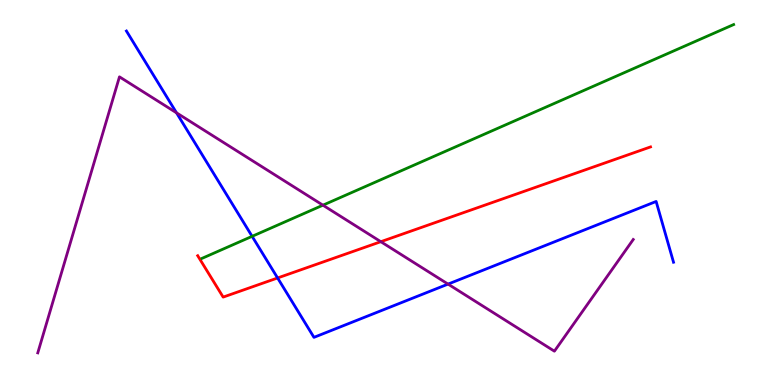[{'lines': ['blue', 'red'], 'intersections': [{'x': 3.58, 'y': 2.78}]}, {'lines': ['green', 'red'], 'intersections': []}, {'lines': ['purple', 'red'], 'intersections': [{'x': 4.91, 'y': 3.72}]}, {'lines': ['blue', 'green'], 'intersections': [{'x': 3.25, 'y': 3.86}]}, {'lines': ['blue', 'purple'], 'intersections': [{'x': 2.28, 'y': 7.07}, {'x': 5.78, 'y': 2.62}]}, {'lines': ['green', 'purple'], 'intersections': [{'x': 4.17, 'y': 4.67}]}]